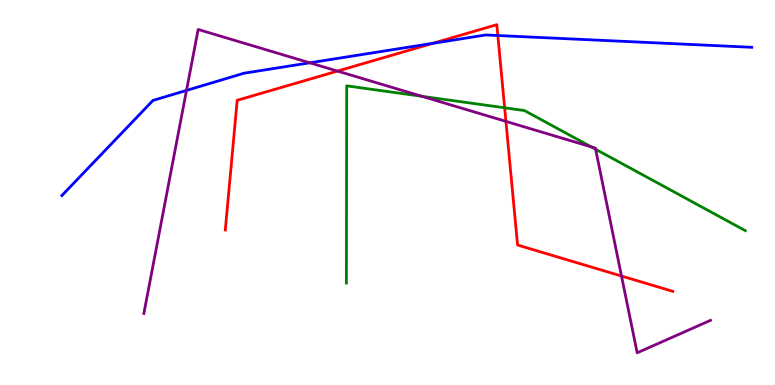[{'lines': ['blue', 'red'], 'intersections': [{'x': 5.58, 'y': 8.87}, {'x': 6.42, 'y': 9.08}]}, {'lines': ['green', 'red'], 'intersections': [{'x': 6.51, 'y': 7.2}]}, {'lines': ['purple', 'red'], 'intersections': [{'x': 4.35, 'y': 8.15}, {'x': 6.53, 'y': 6.85}, {'x': 8.02, 'y': 2.83}]}, {'lines': ['blue', 'green'], 'intersections': []}, {'lines': ['blue', 'purple'], 'intersections': [{'x': 2.41, 'y': 7.65}, {'x': 4.0, 'y': 8.37}]}, {'lines': ['green', 'purple'], 'intersections': [{'x': 5.44, 'y': 7.5}, {'x': 7.63, 'y': 6.18}, {'x': 7.69, 'y': 6.12}]}]